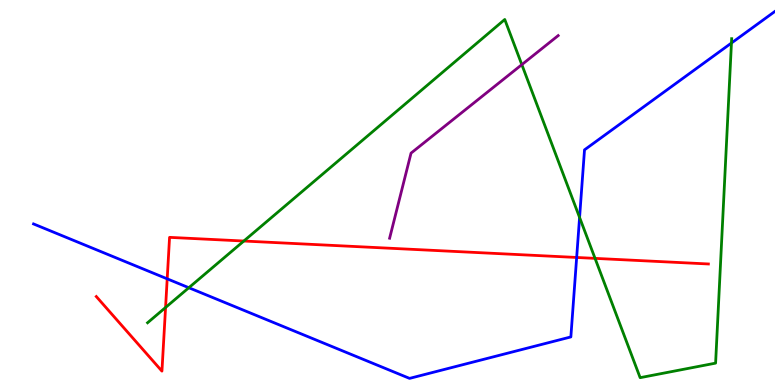[{'lines': ['blue', 'red'], 'intersections': [{'x': 2.16, 'y': 2.76}, {'x': 7.44, 'y': 3.31}]}, {'lines': ['green', 'red'], 'intersections': [{'x': 2.14, 'y': 2.01}, {'x': 3.15, 'y': 3.74}, {'x': 7.68, 'y': 3.29}]}, {'lines': ['purple', 'red'], 'intersections': []}, {'lines': ['blue', 'green'], 'intersections': [{'x': 2.44, 'y': 2.53}, {'x': 7.48, 'y': 4.35}, {'x': 9.44, 'y': 8.88}]}, {'lines': ['blue', 'purple'], 'intersections': []}, {'lines': ['green', 'purple'], 'intersections': [{'x': 6.73, 'y': 8.32}]}]